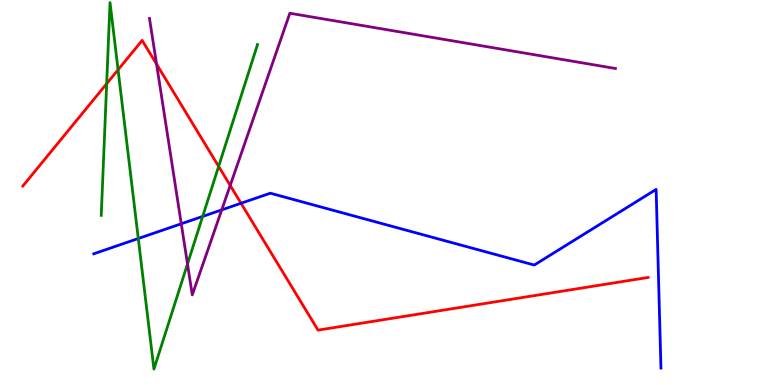[{'lines': ['blue', 'red'], 'intersections': [{'x': 3.11, 'y': 4.72}]}, {'lines': ['green', 'red'], 'intersections': [{'x': 1.38, 'y': 7.83}, {'x': 1.52, 'y': 8.19}, {'x': 2.82, 'y': 5.68}]}, {'lines': ['purple', 'red'], 'intersections': [{'x': 2.02, 'y': 8.33}, {'x': 2.97, 'y': 5.18}]}, {'lines': ['blue', 'green'], 'intersections': [{'x': 1.78, 'y': 3.8}, {'x': 2.62, 'y': 4.38}]}, {'lines': ['blue', 'purple'], 'intersections': [{'x': 2.34, 'y': 4.19}, {'x': 2.86, 'y': 4.55}]}, {'lines': ['green', 'purple'], 'intersections': [{'x': 2.42, 'y': 3.14}]}]